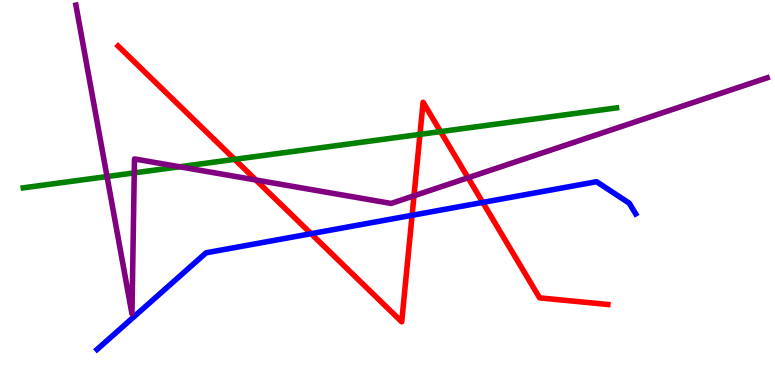[{'lines': ['blue', 'red'], 'intersections': [{'x': 4.01, 'y': 3.93}, {'x': 5.32, 'y': 4.41}, {'x': 6.23, 'y': 4.74}]}, {'lines': ['green', 'red'], 'intersections': [{'x': 3.03, 'y': 5.86}, {'x': 5.42, 'y': 6.51}, {'x': 5.68, 'y': 6.58}]}, {'lines': ['purple', 'red'], 'intersections': [{'x': 3.3, 'y': 5.32}, {'x': 5.34, 'y': 4.91}, {'x': 6.04, 'y': 5.38}]}, {'lines': ['blue', 'green'], 'intersections': []}, {'lines': ['blue', 'purple'], 'intersections': []}, {'lines': ['green', 'purple'], 'intersections': [{'x': 1.38, 'y': 5.41}, {'x': 1.73, 'y': 5.51}, {'x': 2.32, 'y': 5.67}]}]